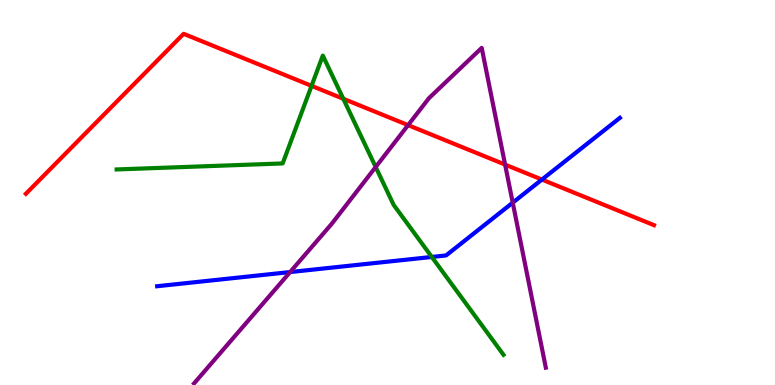[{'lines': ['blue', 'red'], 'intersections': [{'x': 6.99, 'y': 5.34}]}, {'lines': ['green', 'red'], 'intersections': [{'x': 4.02, 'y': 7.77}, {'x': 4.43, 'y': 7.43}]}, {'lines': ['purple', 'red'], 'intersections': [{'x': 5.27, 'y': 6.75}, {'x': 6.52, 'y': 5.72}]}, {'lines': ['blue', 'green'], 'intersections': [{'x': 5.57, 'y': 3.33}]}, {'lines': ['blue', 'purple'], 'intersections': [{'x': 3.74, 'y': 2.93}, {'x': 6.62, 'y': 4.74}]}, {'lines': ['green', 'purple'], 'intersections': [{'x': 4.85, 'y': 5.66}]}]